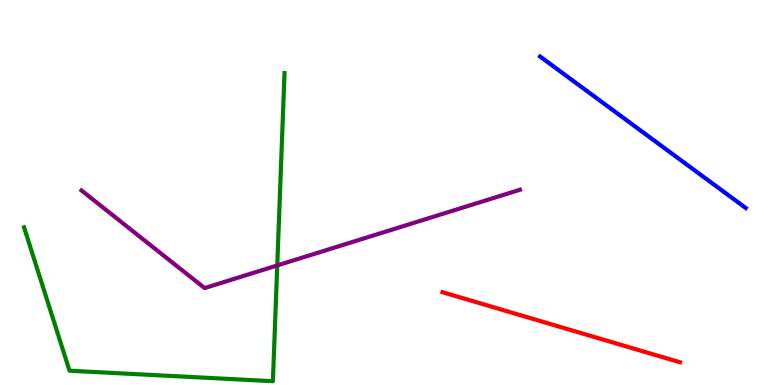[{'lines': ['blue', 'red'], 'intersections': []}, {'lines': ['green', 'red'], 'intersections': []}, {'lines': ['purple', 'red'], 'intersections': []}, {'lines': ['blue', 'green'], 'intersections': []}, {'lines': ['blue', 'purple'], 'intersections': []}, {'lines': ['green', 'purple'], 'intersections': [{'x': 3.58, 'y': 3.11}]}]